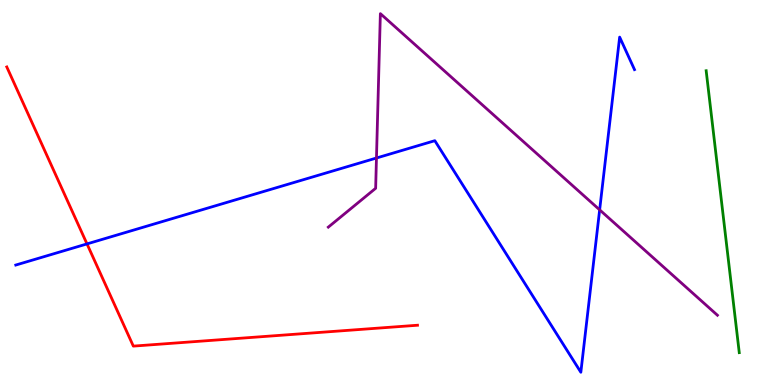[{'lines': ['blue', 'red'], 'intersections': [{'x': 1.12, 'y': 3.66}]}, {'lines': ['green', 'red'], 'intersections': []}, {'lines': ['purple', 'red'], 'intersections': []}, {'lines': ['blue', 'green'], 'intersections': []}, {'lines': ['blue', 'purple'], 'intersections': [{'x': 4.86, 'y': 5.9}, {'x': 7.74, 'y': 4.55}]}, {'lines': ['green', 'purple'], 'intersections': []}]